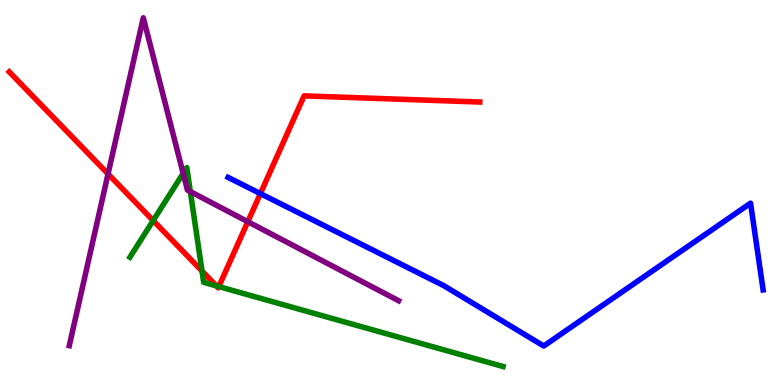[{'lines': ['blue', 'red'], 'intersections': [{'x': 3.36, 'y': 4.97}]}, {'lines': ['green', 'red'], 'intersections': [{'x': 1.98, 'y': 4.27}, {'x': 2.61, 'y': 2.96}, {'x': 2.79, 'y': 2.57}, {'x': 2.82, 'y': 2.56}]}, {'lines': ['purple', 'red'], 'intersections': [{'x': 1.39, 'y': 5.48}, {'x': 3.2, 'y': 4.24}]}, {'lines': ['blue', 'green'], 'intersections': []}, {'lines': ['blue', 'purple'], 'intersections': []}, {'lines': ['green', 'purple'], 'intersections': [{'x': 2.36, 'y': 5.5}, {'x': 2.46, 'y': 5.02}]}]